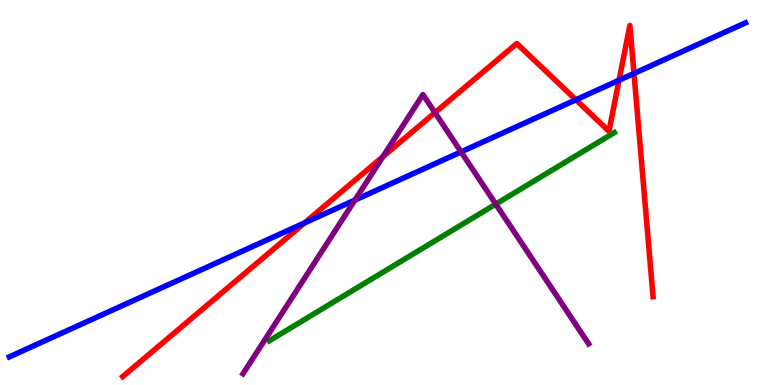[{'lines': ['blue', 'red'], 'intersections': [{'x': 3.93, 'y': 4.21}, {'x': 7.43, 'y': 7.41}, {'x': 7.99, 'y': 7.92}, {'x': 8.18, 'y': 8.09}]}, {'lines': ['green', 'red'], 'intersections': []}, {'lines': ['purple', 'red'], 'intersections': [{'x': 4.94, 'y': 5.93}, {'x': 5.61, 'y': 7.07}]}, {'lines': ['blue', 'green'], 'intersections': []}, {'lines': ['blue', 'purple'], 'intersections': [{'x': 4.58, 'y': 4.8}, {'x': 5.95, 'y': 6.05}]}, {'lines': ['green', 'purple'], 'intersections': [{'x': 6.4, 'y': 4.7}]}]